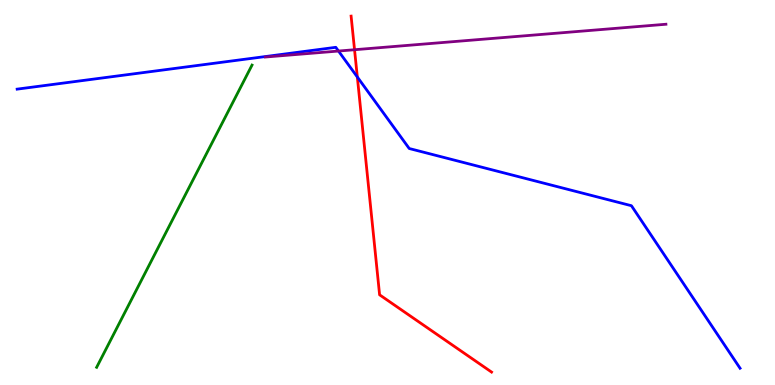[{'lines': ['blue', 'red'], 'intersections': [{'x': 4.61, 'y': 8.0}]}, {'lines': ['green', 'red'], 'intersections': []}, {'lines': ['purple', 'red'], 'intersections': [{'x': 4.57, 'y': 8.71}]}, {'lines': ['blue', 'green'], 'intersections': []}, {'lines': ['blue', 'purple'], 'intersections': [{'x': 4.37, 'y': 8.67}]}, {'lines': ['green', 'purple'], 'intersections': []}]